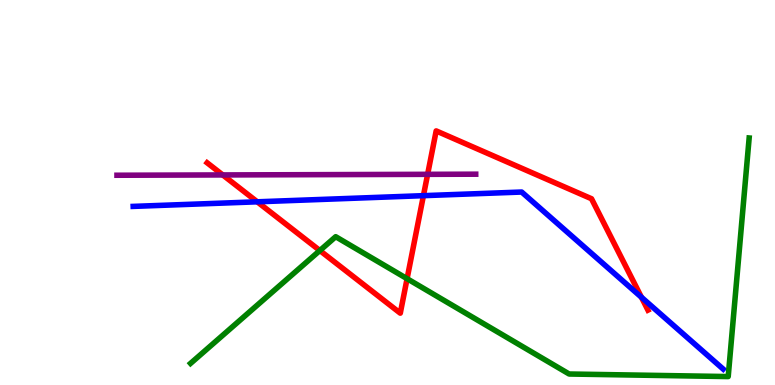[{'lines': ['blue', 'red'], 'intersections': [{'x': 3.32, 'y': 4.76}, {'x': 5.46, 'y': 4.92}, {'x': 8.28, 'y': 2.28}]}, {'lines': ['green', 'red'], 'intersections': [{'x': 4.13, 'y': 3.49}, {'x': 5.25, 'y': 2.76}]}, {'lines': ['purple', 'red'], 'intersections': [{'x': 2.87, 'y': 5.46}, {'x': 5.52, 'y': 5.47}]}, {'lines': ['blue', 'green'], 'intersections': []}, {'lines': ['blue', 'purple'], 'intersections': []}, {'lines': ['green', 'purple'], 'intersections': []}]